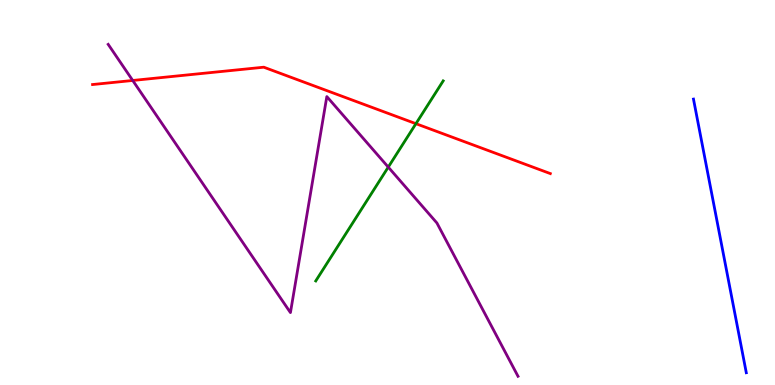[{'lines': ['blue', 'red'], 'intersections': []}, {'lines': ['green', 'red'], 'intersections': [{'x': 5.37, 'y': 6.79}]}, {'lines': ['purple', 'red'], 'intersections': [{'x': 1.71, 'y': 7.91}]}, {'lines': ['blue', 'green'], 'intersections': []}, {'lines': ['blue', 'purple'], 'intersections': []}, {'lines': ['green', 'purple'], 'intersections': [{'x': 5.01, 'y': 5.66}]}]